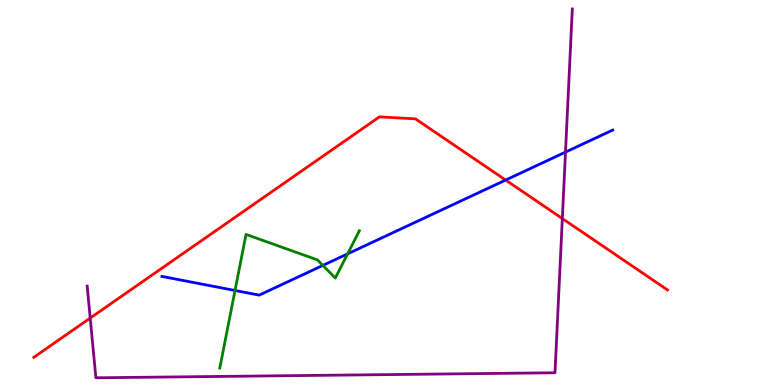[{'lines': ['blue', 'red'], 'intersections': [{'x': 6.52, 'y': 5.32}]}, {'lines': ['green', 'red'], 'intersections': []}, {'lines': ['purple', 'red'], 'intersections': [{'x': 1.16, 'y': 1.74}, {'x': 7.26, 'y': 4.32}]}, {'lines': ['blue', 'green'], 'intersections': [{'x': 3.03, 'y': 2.46}, {'x': 4.17, 'y': 3.11}, {'x': 4.49, 'y': 3.41}]}, {'lines': ['blue', 'purple'], 'intersections': [{'x': 7.3, 'y': 6.05}]}, {'lines': ['green', 'purple'], 'intersections': []}]